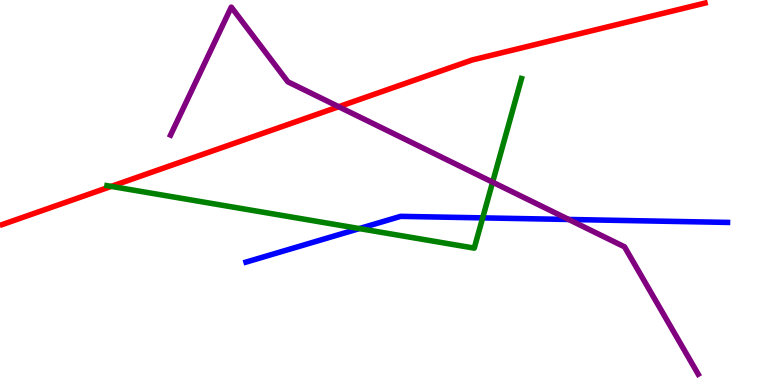[{'lines': ['blue', 'red'], 'intersections': []}, {'lines': ['green', 'red'], 'intersections': [{'x': 1.44, 'y': 5.16}]}, {'lines': ['purple', 'red'], 'intersections': [{'x': 4.37, 'y': 7.23}]}, {'lines': ['blue', 'green'], 'intersections': [{'x': 4.64, 'y': 4.06}, {'x': 6.23, 'y': 4.34}]}, {'lines': ['blue', 'purple'], 'intersections': [{'x': 7.34, 'y': 4.3}]}, {'lines': ['green', 'purple'], 'intersections': [{'x': 6.36, 'y': 5.27}]}]